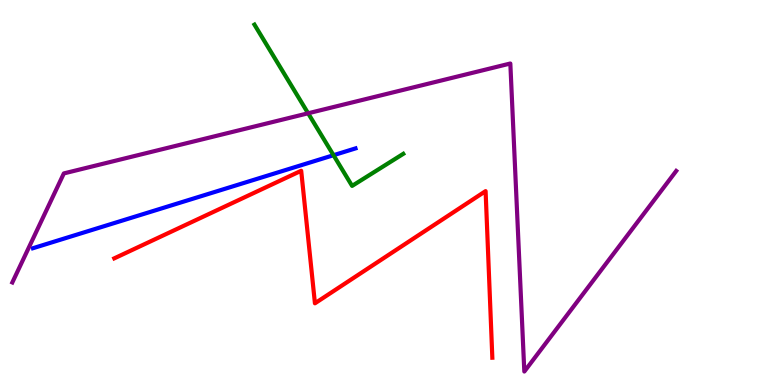[{'lines': ['blue', 'red'], 'intersections': []}, {'lines': ['green', 'red'], 'intersections': []}, {'lines': ['purple', 'red'], 'intersections': []}, {'lines': ['blue', 'green'], 'intersections': [{'x': 4.3, 'y': 5.97}]}, {'lines': ['blue', 'purple'], 'intersections': []}, {'lines': ['green', 'purple'], 'intersections': [{'x': 3.98, 'y': 7.06}]}]